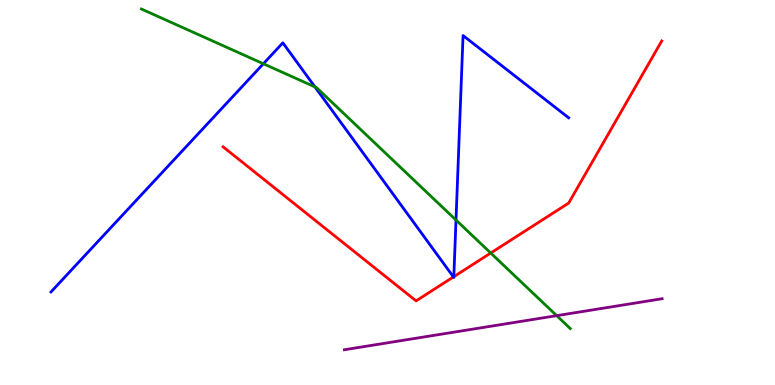[{'lines': ['blue', 'red'], 'intersections': [{'x': 5.85, 'y': 2.81}, {'x': 5.86, 'y': 2.81}]}, {'lines': ['green', 'red'], 'intersections': [{'x': 6.33, 'y': 3.43}]}, {'lines': ['purple', 'red'], 'intersections': []}, {'lines': ['blue', 'green'], 'intersections': [{'x': 3.4, 'y': 8.34}, {'x': 4.06, 'y': 7.74}, {'x': 5.88, 'y': 4.28}]}, {'lines': ['blue', 'purple'], 'intersections': []}, {'lines': ['green', 'purple'], 'intersections': [{'x': 7.18, 'y': 1.8}]}]